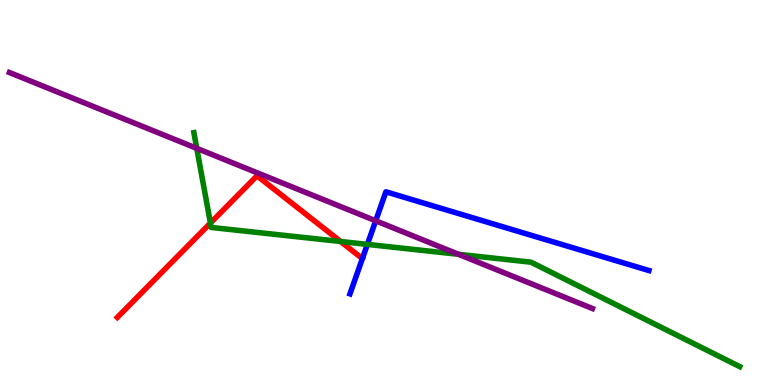[{'lines': ['blue', 'red'], 'intersections': []}, {'lines': ['green', 'red'], 'intersections': [{'x': 2.72, 'y': 4.21}, {'x': 4.4, 'y': 3.73}]}, {'lines': ['purple', 'red'], 'intersections': []}, {'lines': ['blue', 'green'], 'intersections': [{'x': 4.74, 'y': 3.65}]}, {'lines': ['blue', 'purple'], 'intersections': [{'x': 4.85, 'y': 4.27}]}, {'lines': ['green', 'purple'], 'intersections': [{'x': 2.54, 'y': 6.15}, {'x': 5.92, 'y': 3.39}]}]